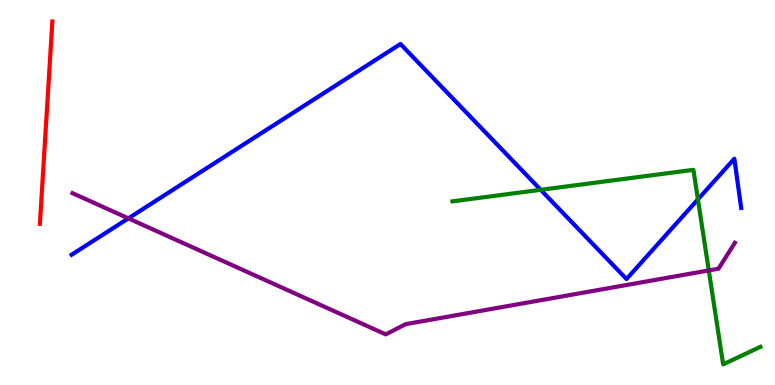[{'lines': ['blue', 'red'], 'intersections': []}, {'lines': ['green', 'red'], 'intersections': []}, {'lines': ['purple', 'red'], 'intersections': []}, {'lines': ['blue', 'green'], 'intersections': [{'x': 6.98, 'y': 5.07}, {'x': 9.01, 'y': 4.82}]}, {'lines': ['blue', 'purple'], 'intersections': [{'x': 1.66, 'y': 4.33}]}, {'lines': ['green', 'purple'], 'intersections': [{'x': 9.15, 'y': 2.98}]}]